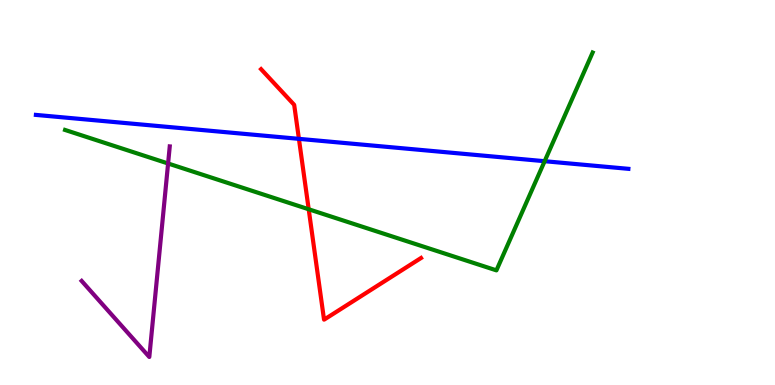[{'lines': ['blue', 'red'], 'intersections': [{'x': 3.86, 'y': 6.39}]}, {'lines': ['green', 'red'], 'intersections': [{'x': 3.98, 'y': 4.56}]}, {'lines': ['purple', 'red'], 'intersections': []}, {'lines': ['blue', 'green'], 'intersections': [{'x': 7.03, 'y': 5.81}]}, {'lines': ['blue', 'purple'], 'intersections': []}, {'lines': ['green', 'purple'], 'intersections': [{'x': 2.17, 'y': 5.75}]}]